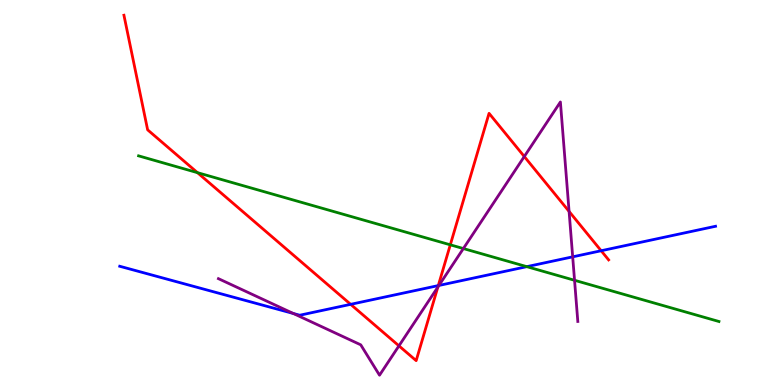[{'lines': ['blue', 'red'], 'intersections': [{'x': 4.52, 'y': 2.1}, {'x': 5.66, 'y': 2.58}, {'x': 7.76, 'y': 3.49}]}, {'lines': ['green', 'red'], 'intersections': [{'x': 2.55, 'y': 5.52}, {'x': 5.81, 'y': 3.64}]}, {'lines': ['purple', 'red'], 'intersections': [{'x': 5.15, 'y': 1.02}, {'x': 5.65, 'y': 2.54}, {'x': 6.77, 'y': 5.93}, {'x': 7.34, 'y': 4.51}]}, {'lines': ['blue', 'green'], 'intersections': [{'x': 6.8, 'y': 3.07}]}, {'lines': ['blue', 'purple'], 'intersections': [{'x': 3.79, 'y': 1.86}, {'x': 5.66, 'y': 2.59}, {'x': 7.39, 'y': 3.33}]}, {'lines': ['green', 'purple'], 'intersections': [{'x': 5.98, 'y': 3.54}, {'x': 7.41, 'y': 2.72}]}]